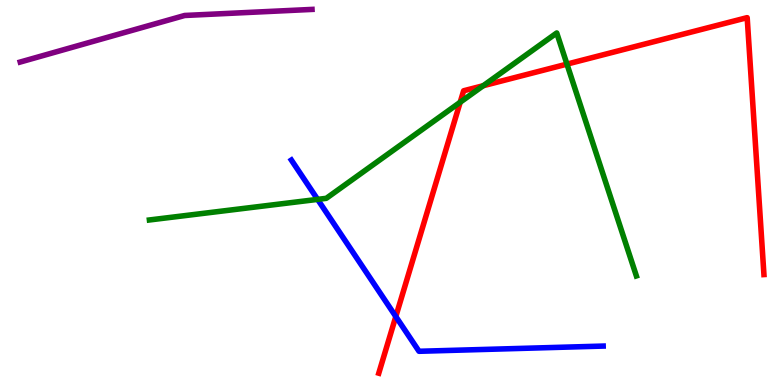[{'lines': ['blue', 'red'], 'intersections': [{'x': 5.11, 'y': 1.78}]}, {'lines': ['green', 'red'], 'intersections': [{'x': 5.94, 'y': 7.34}, {'x': 6.23, 'y': 7.77}, {'x': 7.32, 'y': 8.33}]}, {'lines': ['purple', 'red'], 'intersections': []}, {'lines': ['blue', 'green'], 'intersections': [{'x': 4.1, 'y': 4.82}]}, {'lines': ['blue', 'purple'], 'intersections': []}, {'lines': ['green', 'purple'], 'intersections': []}]